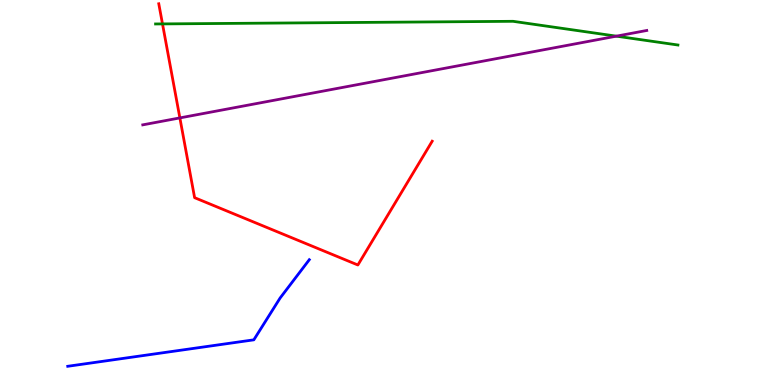[{'lines': ['blue', 'red'], 'intersections': []}, {'lines': ['green', 'red'], 'intersections': [{'x': 2.1, 'y': 9.38}]}, {'lines': ['purple', 'red'], 'intersections': [{'x': 2.32, 'y': 6.94}]}, {'lines': ['blue', 'green'], 'intersections': []}, {'lines': ['blue', 'purple'], 'intersections': []}, {'lines': ['green', 'purple'], 'intersections': [{'x': 7.95, 'y': 9.06}]}]